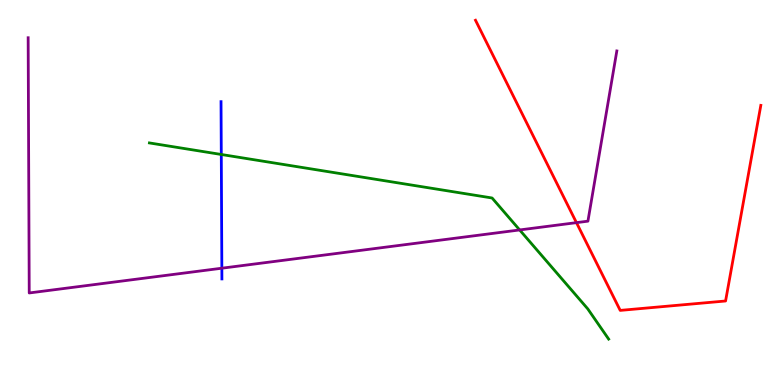[{'lines': ['blue', 'red'], 'intersections': []}, {'lines': ['green', 'red'], 'intersections': []}, {'lines': ['purple', 'red'], 'intersections': [{'x': 7.44, 'y': 4.22}]}, {'lines': ['blue', 'green'], 'intersections': [{'x': 2.86, 'y': 5.99}]}, {'lines': ['blue', 'purple'], 'intersections': [{'x': 2.86, 'y': 3.03}]}, {'lines': ['green', 'purple'], 'intersections': [{'x': 6.71, 'y': 4.03}]}]